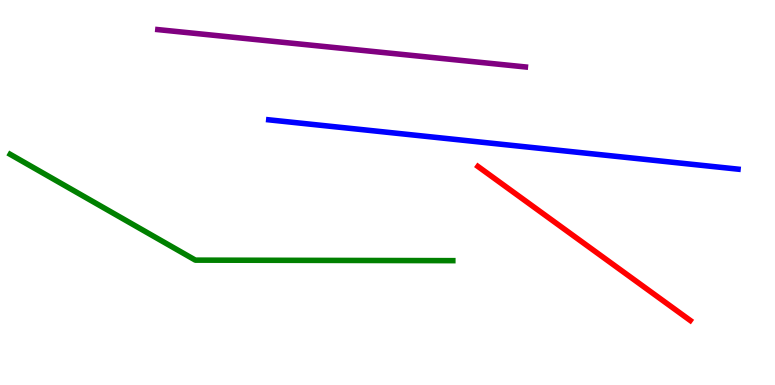[{'lines': ['blue', 'red'], 'intersections': []}, {'lines': ['green', 'red'], 'intersections': []}, {'lines': ['purple', 'red'], 'intersections': []}, {'lines': ['blue', 'green'], 'intersections': []}, {'lines': ['blue', 'purple'], 'intersections': []}, {'lines': ['green', 'purple'], 'intersections': []}]